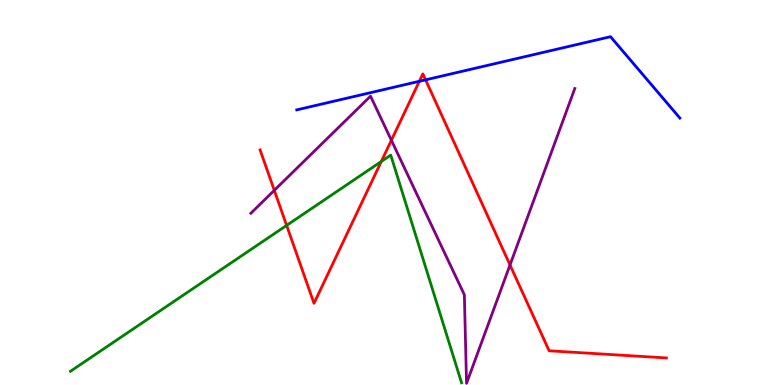[{'lines': ['blue', 'red'], 'intersections': [{'x': 5.41, 'y': 7.89}, {'x': 5.49, 'y': 7.93}]}, {'lines': ['green', 'red'], 'intersections': [{'x': 3.7, 'y': 4.15}, {'x': 4.92, 'y': 5.81}]}, {'lines': ['purple', 'red'], 'intersections': [{'x': 3.54, 'y': 5.06}, {'x': 5.05, 'y': 6.36}, {'x': 6.58, 'y': 3.12}]}, {'lines': ['blue', 'green'], 'intersections': []}, {'lines': ['blue', 'purple'], 'intersections': []}, {'lines': ['green', 'purple'], 'intersections': []}]